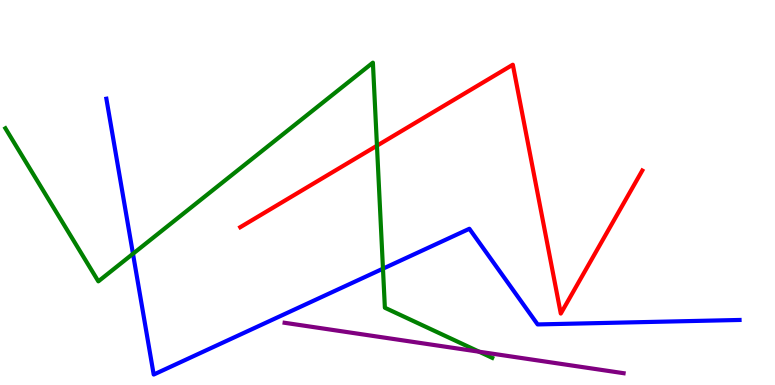[{'lines': ['blue', 'red'], 'intersections': []}, {'lines': ['green', 'red'], 'intersections': [{'x': 4.86, 'y': 6.22}]}, {'lines': ['purple', 'red'], 'intersections': []}, {'lines': ['blue', 'green'], 'intersections': [{'x': 1.72, 'y': 3.41}, {'x': 4.94, 'y': 3.02}]}, {'lines': ['blue', 'purple'], 'intersections': []}, {'lines': ['green', 'purple'], 'intersections': [{'x': 6.18, 'y': 0.865}]}]